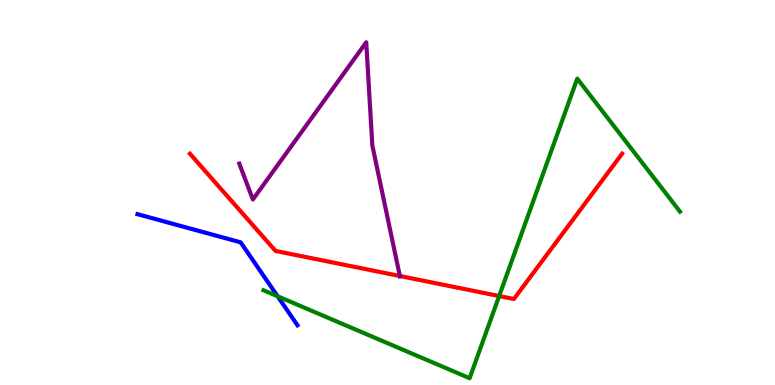[{'lines': ['blue', 'red'], 'intersections': []}, {'lines': ['green', 'red'], 'intersections': [{'x': 6.44, 'y': 2.31}]}, {'lines': ['purple', 'red'], 'intersections': [{'x': 5.16, 'y': 2.83}]}, {'lines': ['blue', 'green'], 'intersections': [{'x': 3.58, 'y': 2.3}]}, {'lines': ['blue', 'purple'], 'intersections': []}, {'lines': ['green', 'purple'], 'intersections': []}]